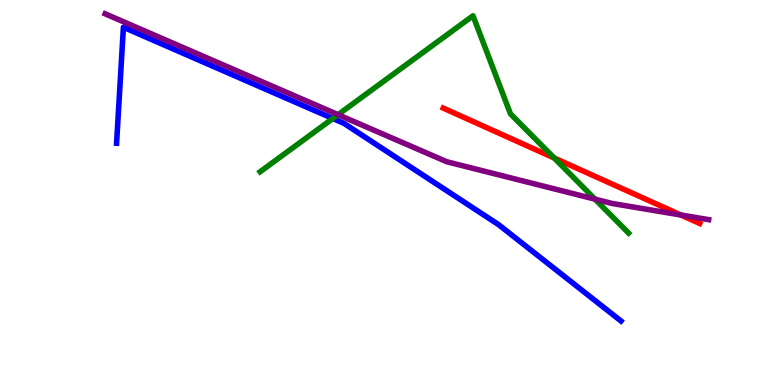[{'lines': ['blue', 'red'], 'intersections': []}, {'lines': ['green', 'red'], 'intersections': [{'x': 7.15, 'y': 5.9}]}, {'lines': ['purple', 'red'], 'intersections': [{'x': 8.79, 'y': 4.42}]}, {'lines': ['blue', 'green'], 'intersections': [{'x': 4.29, 'y': 6.92}]}, {'lines': ['blue', 'purple'], 'intersections': []}, {'lines': ['green', 'purple'], 'intersections': [{'x': 4.36, 'y': 7.02}, {'x': 7.68, 'y': 4.83}]}]